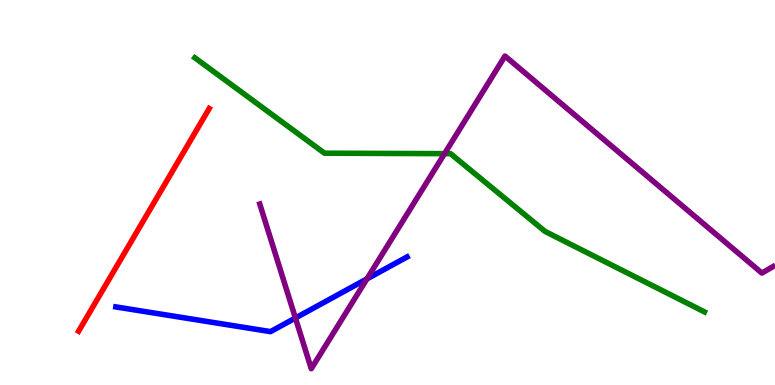[{'lines': ['blue', 'red'], 'intersections': []}, {'lines': ['green', 'red'], 'intersections': []}, {'lines': ['purple', 'red'], 'intersections': []}, {'lines': ['blue', 'green'], 'intersections': []}, {'lines': ['blue', 'purple'], 'intersections': [{'x': 3.81, 'y': 1.74}, {'x': 4.73, 'y': 2.76}]}, {'lines': ['green', 'purple'], 'intersections': [{'x': 5.74, 'y': 6.01}]}]